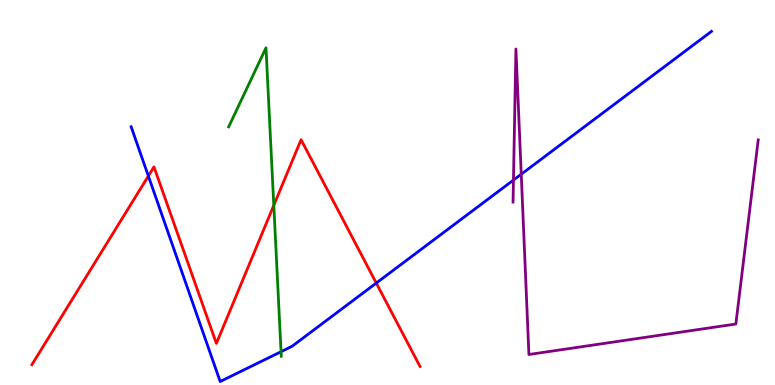[{'lines': ['blue', 'red'], 'intersections': [{'x': 1.91, 'y': 5.43}, {'x': 4.86, 'y': 2.65}]}, {'lines': ['green', 'red'], 'intersections': [{'x': 3.53, 'y': 4.67}]}, {'lines': ['purple', 'red'], 'intersections': []}, {'lines': ['blue', 'green'], 'intersections': [{'x': 3.63, 'y': 0.865}]}, {'lines': ['blue', 'purple'], 'intersections': [{'x': 6.63, 'y': 5.32}, {'x': 6.73, 'y': 5.48}]}, {'lines': ['green', 'purple'], 'intersections': []}]